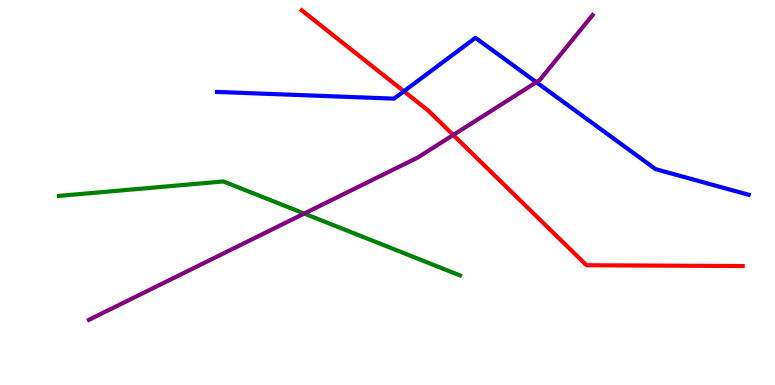[{'lines': ['blue', 'red'], 'intersections': [{'x': 5.21, 'y': 7.63}]}, {'lines': ['green', 'red'], 'intersections': []}, {'lines': ['purple', 'red'], 'intersections': [{'x': 5.85, 'y': 6.49}]}, {'lines': ['blue', 'green'], 'intersections': []}, {'lines': ['blue', 'purple'], 'intersections': [{'x': 6.92, 'y': 7.86}]}, {'lines': ['green', 'purple'], 'intersections': [{'x': 3.93, 'y': 4.45}]}]